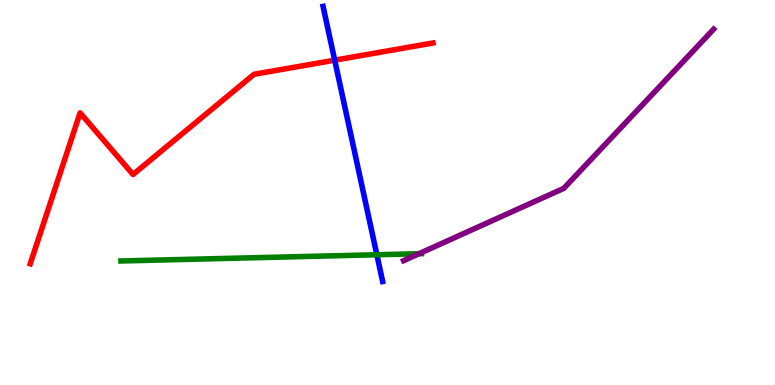[{'lines': ['blue', 'red'], 'intersections': [{'x': 4.32, 'y': 8.44}]}, {'lines': ['green', 'red'], 'intersections': []}, {'lines': ['purple', 'red'], 'intersections': []}, {'lines': ['blue', 'green'], 'intersections': [{'x': 4.86, 'y': 3.38}]}, {'lines': ['blue', 'purple'], 'intersections': []}, {'lines': ['green', 'purple'], 'intersections': [{'x': 5.41, 'y': 3.41}]}]